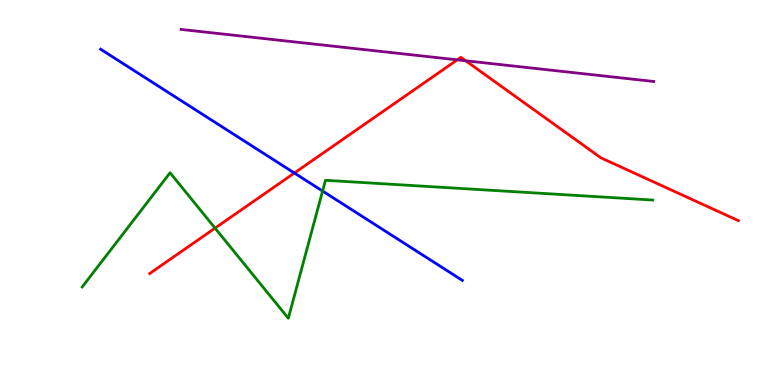[{'lines': ['blue', 'red'], 'intersections': [{'x': 3.8, 'y': 5.51}]}, {'lines': ['green', 'red'], 'intersections': [{'x': 2.78, 'y': 4.07}]}, {'lines': ['purple', 'red'], 'intersections': [{'x': 5.9, 'y': 8.45}, {'x': 6.01, 'y': 8.42}]}, {'lines': ['blue', 'green'], 'intersections': [{'x': 4.16, 'y': 5.04}]}, {'lines': ['blue', 'purple'], 'intersections': []}, {'lines': ['green', 'purple'], 'intersections': []}]